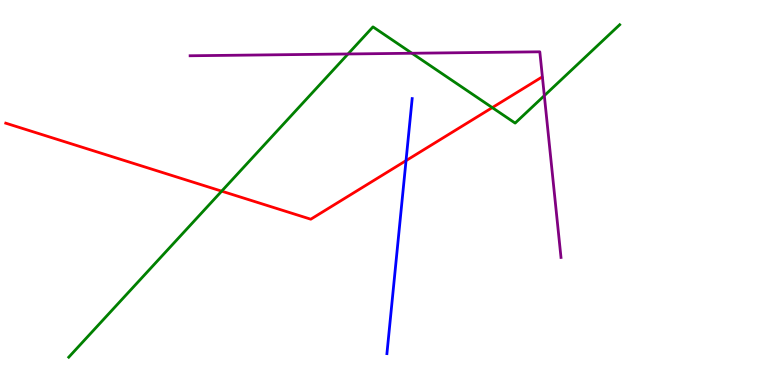[{'lines': ['blue', 'red'], 'intersections': [{'x': 5.24, 'y': 5.83}]}, {'lines': ['green', 'red'], 'intersections': [{'x': 2.86, 'y': 5.03}, {'x': 6.35, 'y': 7.2}]}, {'lines': ['purple', 'red'], 'intersections': []}, {'lines': ['blue', 'green'], 'intersections': []}, {'lines': ['blue', 'purple'], 'intersections': []}, {'lines': ['green', 'purple'], 'intersections': [{'x': 4.49, 'y': 8.6}, {'x': 5.32, 'y': 8.62}, {'x': 7.02, 'y': 7.52}]}]